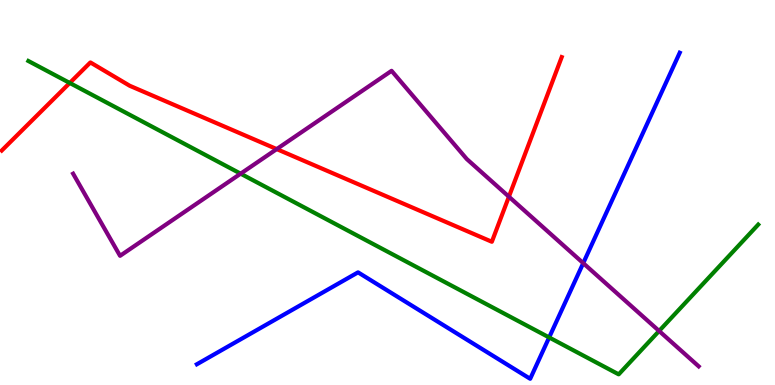[{'lines': ['blue', 'red'], 'intersections': []}, {'lines': ['green', 'red'], 'intersections': [{'x': 0.9, 'y': 7.85}]}, {'lines': ['purple', 'red'], 'intersections': [{'x': 3.57, 'y': 6.13}, {'x': 6.57, 'y': 4.89}]}, {'lines': ['blue', 'green'], 'intersections': [{'x': 7.09, 'y': 1.24}]}, {'lines': ['blue', 'purple'], 'intersections': [{'x': 7.53, 'y': 3.17}]}, {'lines': ['green', 'purple'], 'intersections': [{'x': 3.1, 'y': 5.49}, {'x': 8.5, 'y': 1.4}]}]